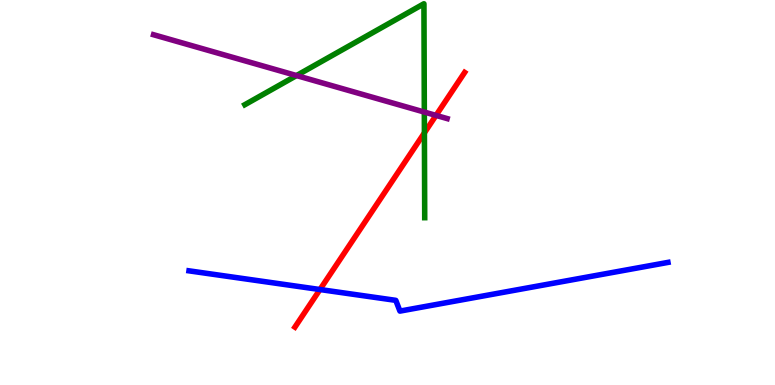[{'lines': ['blue', 'red'], 'intersections': [{'x': 4.13, 'y': 2.48}]}, {'lines': ['green', 'red'], 'intersections': [{'x': 5.48, 'y': 6.55}]}, {'lines': ['purple', 'red'], 'intersections': [{'x': 5.63, 'y': 7.0}]}, {'lines': ['blue', 'green'], 'intersections': []}, {'lines': ['blue', 'purple'], 'intersections': []}, {'lines': ['green', 'purple'], 'intersections': [{'x': 3.83, 'y': 8.04}, {'x': 5.48, 'y': 7.09}]}]